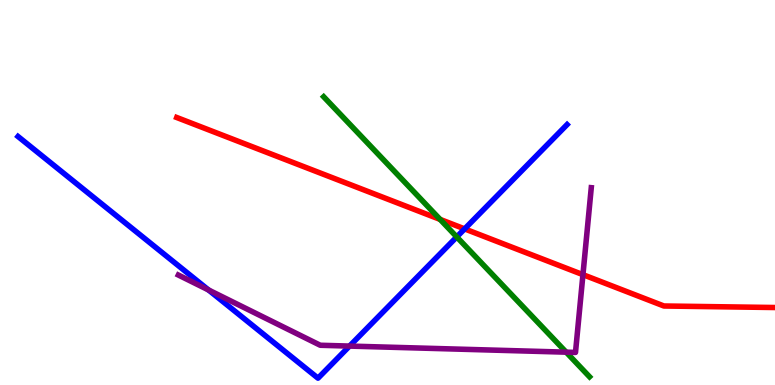[{'lines': ['blue', 'red'], 'intersections': [{'x': 6.0, 'y': 4.05}]}, {'lines': ['green', 'red'], 'intersections': [{'x': 5.68, 'y': 4.3}]}, {'lines': ['purple', 'red'], 'intersections': [{'x': 7.52, 'y': 2.87}]}, {'lines': ['blue', 'green'], 'intersections': [{'x': 5.89, 'y': 3.85}]}, {'lines': ['blue', 'purple'], 'intersections': [{'x': 2.69, 'y': 2.47}, {'x': 4.51, 'y': 1.01}]}, {'lines': ['green', 'purple'], 'intersections': [{'x': 7.31, 'y': 0.853}]}]